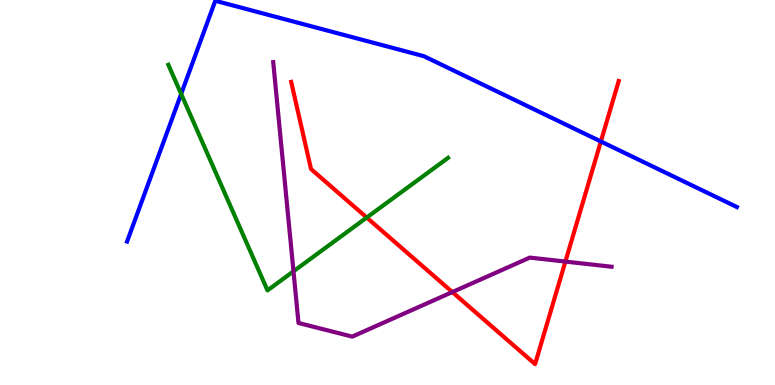[{'lines': ['blue', 'red'], 'intersections': [{'x': 7.75, 'y': 6.33}]}, {'lines': ['green', 'red'], 'intersections': [{'x': 4.73, 'y': 4.35}]}, {'lines': ['purple', 'red'], 'intersections': [{'x': 5.84, 'y': 2.41}, {'x': 7.3, 'y': 3.21}]}, {'lines': ['blue', 'green'], 'intersections': [{'x': 2.34, 'y': 7.56}]}, {'lines': ['blue', 'purple'], 'intersections': []}, {'lines': ['green', 'purple'], 'intersections': [{'x': 3.79, 'y': 2.95}]}]